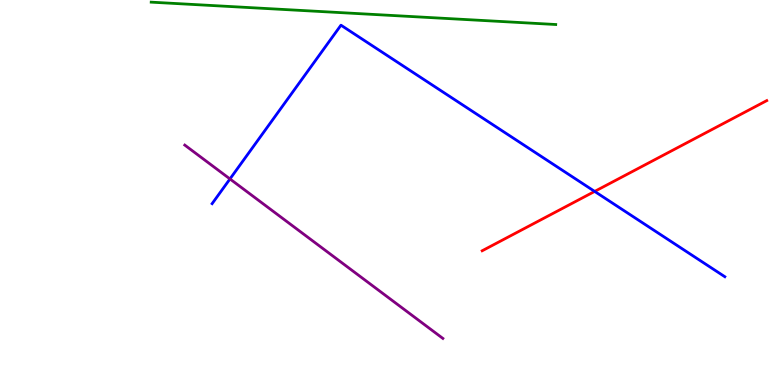[{'lines': ['blue', 'red'], 'intersections': [{'x': 7.67, 'y': 5.03}]}, {'lines': ['green', 'red'], 'intersections': []}, {'lines': ['purple', 'red'], 'intersections': []}, {'lines': ['blue', 'green'], 'intersections': []}, {'lines': ['blue', 'purple'], 'intersections': [{'x': 2.97, 'y': 5.35}]}, {'lines': ['green', 'purple'], 'intersections': []}]